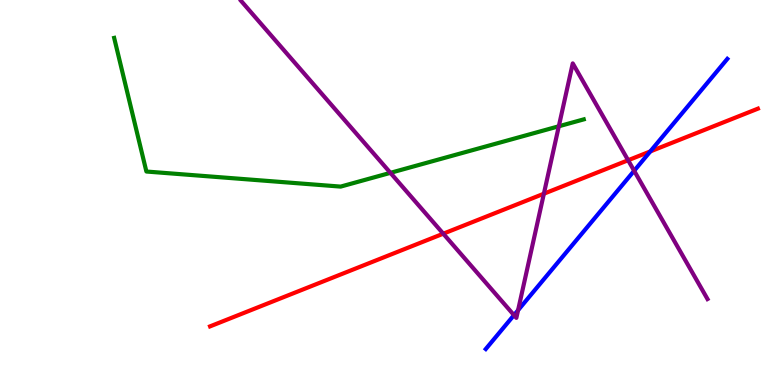[{'lines': ['blue', 'red'], 'intersections': [{'x': 8.39, 'y': 6.07}]}, {'lines': ['green', 'red'], 'intersections': []}, {'lines': ['purple', 'red'], 'intersections': [{'x': 5.72, 'y': 3.93}, {'x': 7.02, 'y': 4.97}, {'x': 8.1, 'y': 5.84}]}, {'lines': ['blue', 'green'], 'intersections': []}, {'lines': ['blue', 'purple'], 'intersections': [{'x': 6.63, 'y': 1.81}, {'x': 6.68, 'y': 1.94}, {'x': 8.18, 'y': 5.56}]}, {'lines': ['green', 'purple'], 'intersections': [{'x': 5.04, 'y': 5.51}, {'x': 7.21, 'y': 6.72}]}]